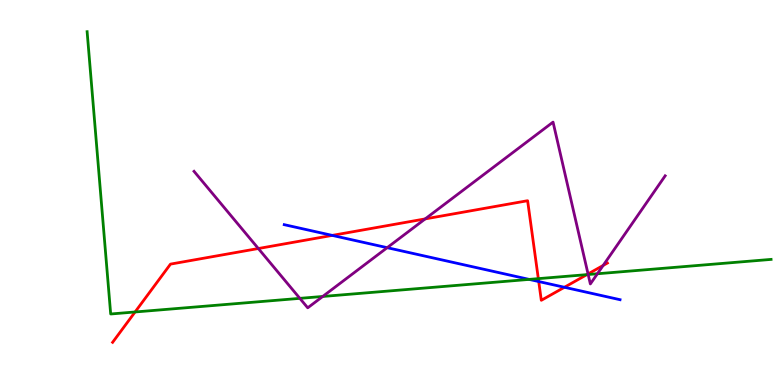[{'lines': ['blue', 'red'], 'intersections': [{'x': 4.29, 'y': 3.89}, {'x': 6.95, 'y': 2.69}, {'x': 7.28, 'y': 2.54}]}, {'lines': ['green', 'red'], 'intersections': [{'x': 1.74, 'y': 1.9}, {'x': 6.95, 'y': 2.76}, {'x': 7.57, 'y': 2.87}]}, {'lines': ['purple', 'red'], 'intersections': [{'x': 3.33, 'y': 3.54}, {'x': 5.49, 'y': 4.31}, {'x': 7.59, 'y': 2.88}, {'x': 7.78, 'y': 3.11}]}, {'lines': ['blue', 'green'], 'intersections': [{'x': 6.83, 'y': 2.74}]}, {'lines': ['blue', 'purple'], 'intersections': [{'x': 5.0, 'y': 3.57}]}, {'lines': ['green', 'purple'], 'intersections': [{'x': 3.87, 'y': 2.25}, {'x': 4.16, 'y': 2.3}, {'x': 7.59, 'y': 2.87}, {'x': 7.71, 'y': 2.89}]}]